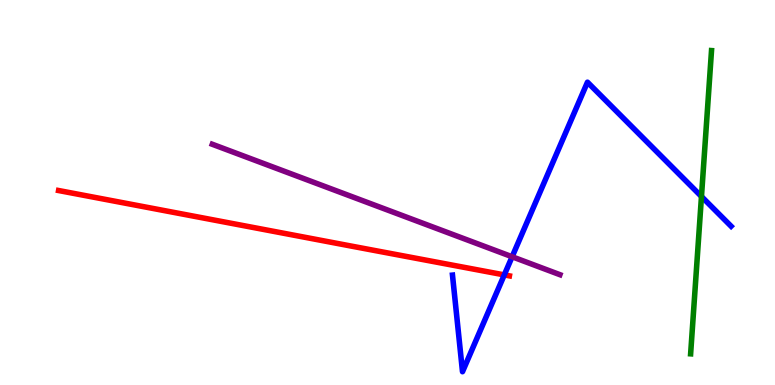[{'lines': ['blue', 'red'], 'intersections': [{'x': 6.51, 'y': 2.86}]}, {'lines': ['green', 'red'], 'intersections': []}, {'lines': ['purple', 'red'], 'intersections': []}, {'lines': ['blue', 'green'], 'intersections': [{'x': 9.05, 'y': 4.9}]}, {'lines': ['blue', 'purple'], 'intersections': [{'x': 6.61, 'y': 3.33}]}, {'lines': ['green', 'purple'], 'intersections': []}]